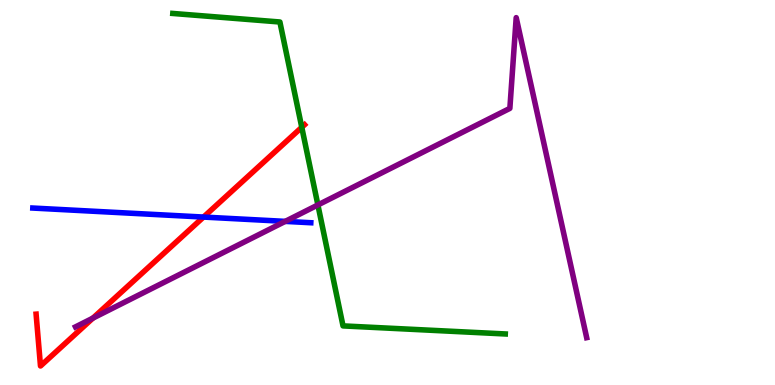[{'lines': ['blue', 'red'], 'intersections': [{'x': 2.63, 'y': 4.36}]}, {'lines': ['green', 'red'], 'intersections': [{'x': 3.89, 'y': 6.69}]}, {'lines': ['purple', 'red'], 'intersections': [{'x': 1.2, 'y': 1.74}]}, {'lines': ['blue', 'green'], 'intersections': []}, {'lines': ['blue', 'purple'], 'intersections': [{'x': 3.68, 'y': 4.25}]}, {'lines': ['green', 'purple'], 'intersections': [{'x': 4.1, 'y': 4.68}]}]